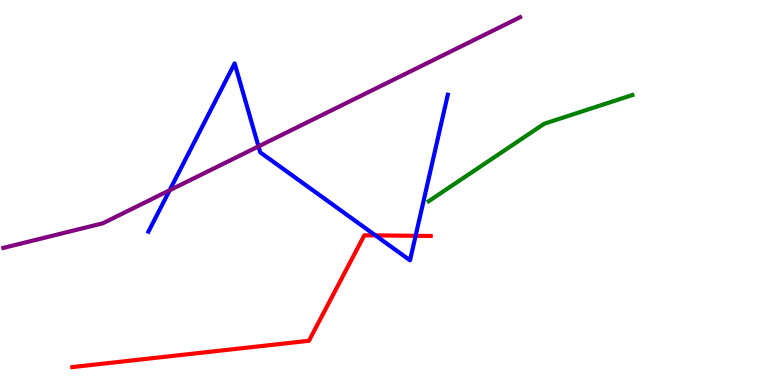[{'lines': ['blue', 'red'], 'intersections': [{'x': 4.84, 'y': 3.89}, {'x': 5.36, 'y': 3.88}]}, {'lines': ['green', 'red'], 'intersections': []}, {'lines': ['purple', 'red'], 'intersections': []}, {'lines': ['blue', 'green'], 'intersections': []}, {'lines': ['blue', 'purple'], 'intersections': [{'x': 2.19, 'y': 5.06}, {'x': 3.34, 'y': 6.2}]}, {'lines': ['green', 'purple'], 'intersections': []}]